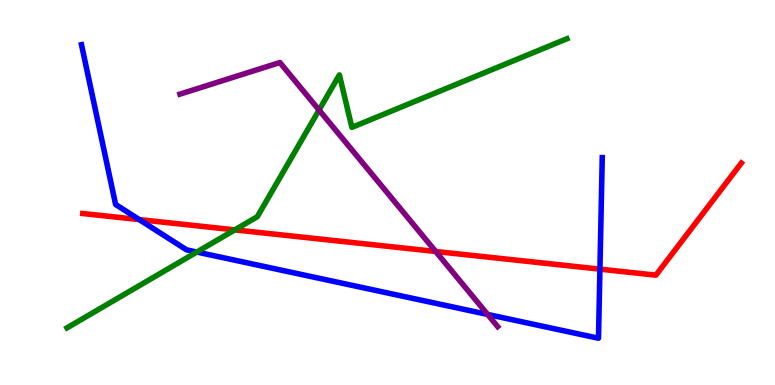[{'lines': ['blue', 'red'], 'intersections': [{'x': 1.8, 'y': 4.3}, {'x': 7.74, 'y': 3.01}]}, {'lines': ['green', 'red'], 'intersections': [{'x': 3.03, 'y': 4.03}]}, {'lines': ['purple', 'red'], 'intersections': [{'x': 5.62, 'y': 3.47}]}, {'lines': ['blue', 'green'], 'intersections': [{'x': 2.54, 'y': 3.45}]}, {'lines': ['blue', 'purple'], 'intersections': [{'x': 6.29, 'y': 1.83}]}, {'lines': ['green', 'purple'], 'intersections': [{'x': 4.12, 'y': 7.14}]}]